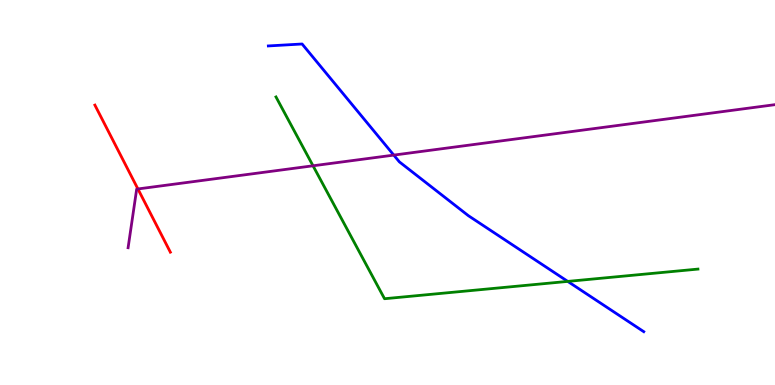[{'lines': ['blue', 'red'], 'intersections': []}, {'lines': ['green', 'red'], 'intersections': []}, {'lines': ['purple', 'red'], 'intersections': [{'x': 1.78, 'y': 5.09}]}, {'lines': ['blue', 'green'], 'intersections': [{'x': 7.33, 'y': 2.69}]}, {'lines': ['blue', 'purple'], 'intersections': [{'x': 5.08, 'y': 5.97}]}, {'lines': ['green', 'purple'], 'intersections': [{'x': 4.04, 'y': 5.69}]}]